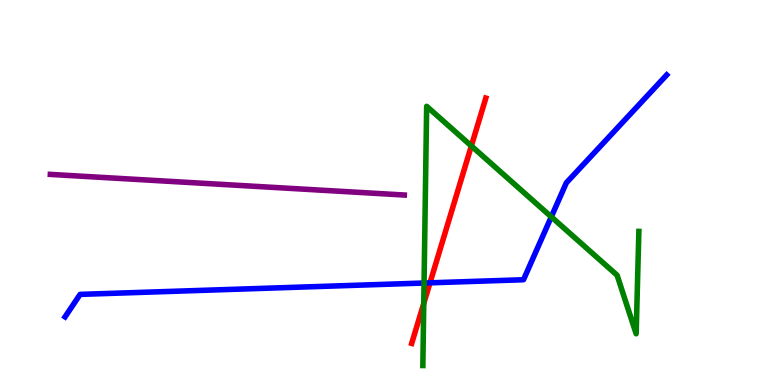[{'lines': ['blue', 'red'], 'intersections': [{'x': 5.55, 'y': 2.65}]}, {'lines': ['green', 'red'], 'intersections': [{'x': 5.47, 'y': 2.12}, {'x': 6.08, 'y': 6.21}]}, {'lines': ['purple', 'red'], 'intersections': []}, {'lines': ['blue', 'green'], 'intersections': [{'x': 5.47, 'y': 2.65}, {'x': 7.11, 'y': 4.37}]}, {'lines': ['blue', 'purple'], 'intersections': []}, {'lines': ['green', 'purple'], 'intersections': []}]